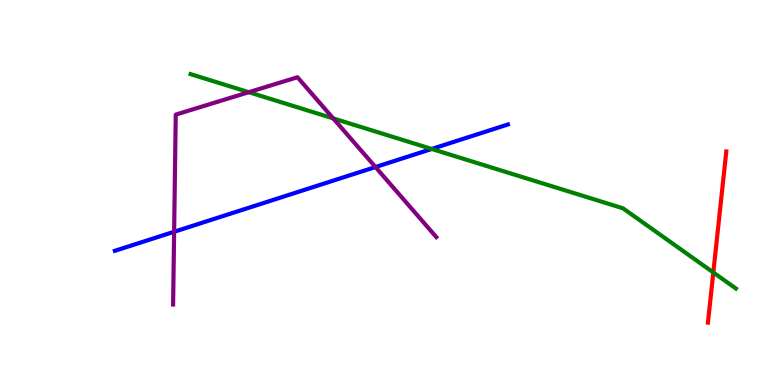[{'lines': ['blue', 'red'], 'intersections': []}, {'lines': ['green', 'red'], 'intersections': [{'x': 9.2, 'y': 2.92}]}, {'lines': ['purple', 'red'], 'intersections': []}, {'lines': ['blue', 'green'], 'intersections': [{'x': 5.57, 'y': 6.13}]}, {'lines': ['blue', 'purple'], 'intersections': [{'x': 2.25, 'y': 3.98}, {'x': 4.84, 'y': 5.66}]}, {'lines': ['green', 'purple'], 'intersections': [{'x': 3.21, 'y': 7.61}, {'x': 4.3, 'y': 6.92}]}]